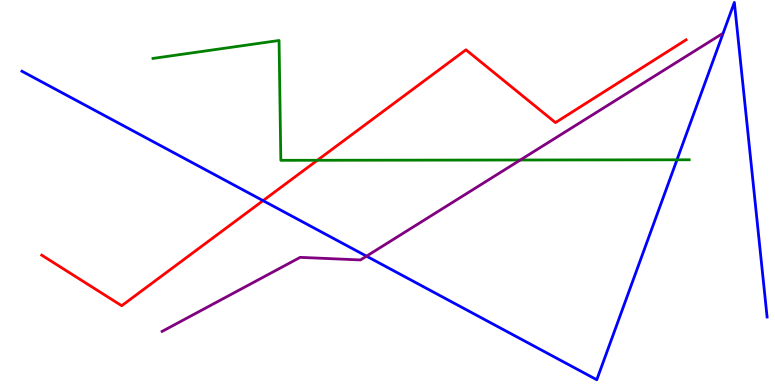[{'lines': ['blue', 'red'], 'intersections': [{'x': 3.39, 'y': 4.79}]}, {'lines': ['green', 'red'], 'intersections': [{'x': 4.09, 'y': 5.84}]}, {'lines': ['purple', 'red'], 'intersections': []}, {'lines': ['blue', 'green'], 'intersections': [{'x': 8.74, 'y': 5.85}]}, {'lines': ['blue', 'purple'], 'intersections': [{'x': 4.73, 'y': 3.35}]}, {'lines': ['green', 'purple'], 'intersections': [{'x': 6.71, 'y': 5.84}]}]